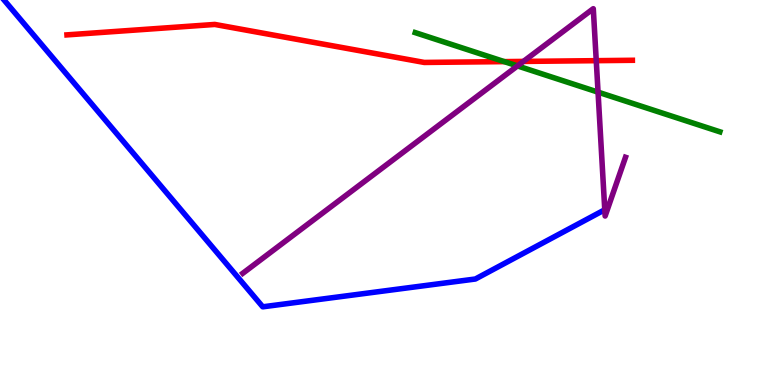[{'lines': ['blue', 'red'], 'intersections': []}, {'lines': ['green', 'red'], 'intersections': [{'x': 6.51, 'y': 8.4}]}, {'lines': ['purple', 'red'], 'intersections': [{'x': 6.75, 'y': 8.4}, {'x': 7.69, 'y': 8.42}]}, {'lines': ['blue', 'green'], 'intersections': []}, {'lines': ['blue', 'purple'], 'intersections': []}, {'lines': ['green', 'purple'], 'intersections': [{'x': 6.68, 'y': 8.29}, {'x': 7.72, 'y': 7.61}]}]